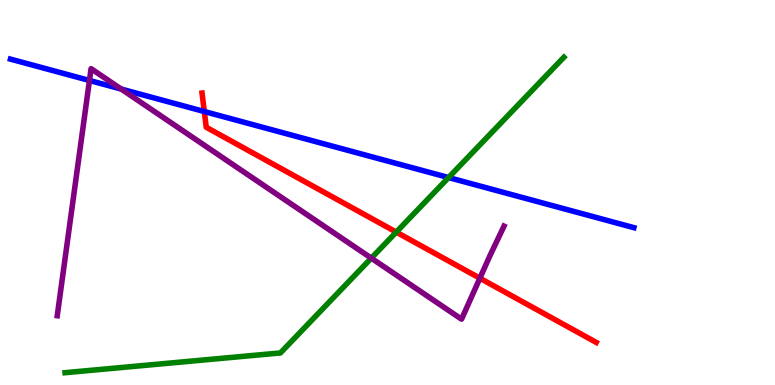[{'lines': ['blue', 'red'], 'intersections': [{'x': 2.64, 'y': 7.1}]}, {'lines': ['green', 'red'], 'intersections': [{'x': 5.11, 'y': 3.97}]}, {'lines': ['purple', 'red'], 'intersections': [{'x': 6.19, 'y': 2.77}]}, {'lines': ['blue', 'green'], 'intersections': [{'x': 5.79, 'y': 5.39}]}, {'lines': ['blue', 'purple'], 'intersections': [{'x': 1.15, 'y': 7.91}, {'x': 1.56, 'y': 7.69}]}, {'lines': ['green', 'purple'], 'intersections': [{'x': 4.79, 'y': 3.29}]}]